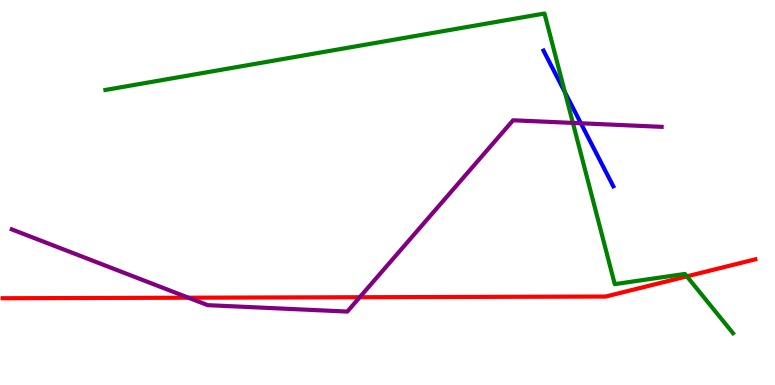[{'lines': ['blue', 'red'], 'intersections': []}, {'lines': ['green', 'red'], 'intersections': [{'x': 8.86, 'y': 2.82}]}, {'lines': ['purple', 'red'], 'intersections': [{'x': 2.43, 'y': 2.27}, {'x': 4.64, 'y': 2.28}]}, {'lines': ['blue', 'green'], 'intersections': [{'x': 7.29, 'y': 7.6}]}, {'lines': ['blue', 'purple'], 'intersections': [{'x': 7.5, 'y': 6.8}]}, {'lines': ['green', 'purple'], 'intersections': [{'x': 7.39, 'y': 6.81}]}]